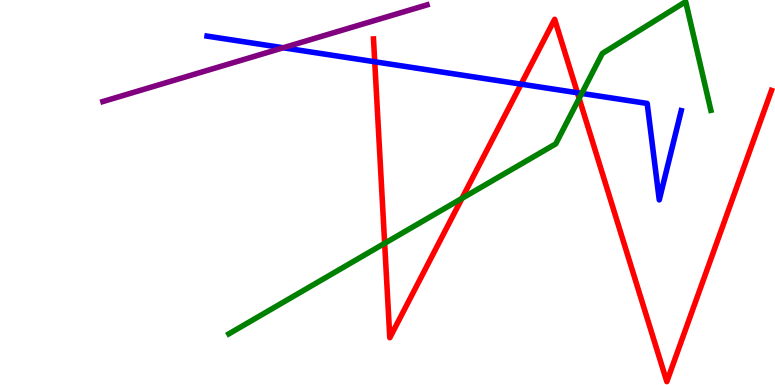[{'lines': ['blue', 'red'], 'intersections': [{'x': 4.84, 'y': 8.4}, {'x': 6.72, 'y': 7.81}, {'x': 7.45, 'y': 7.59}]}, {'lines': ['green', 'red'], 'intersections': [{'x': 4.96, 'y': 3.68}, {'x': 5.96, 'y': 4.85}, {'x': 7.47, 'y': 7.44}]}, {'lines': ['purple', 'red'], 'intersections': []}, {'lines': ['blue', 'green'], 'intersections': [{'x': 7.51, 'y': 7.57}]}, {'lines': ['blue', 'purple'], 'intersections': [{'x': 3.65, 'y': 8.76}]}, {'lines': ['green', 'purple'], 'intersections': []}]